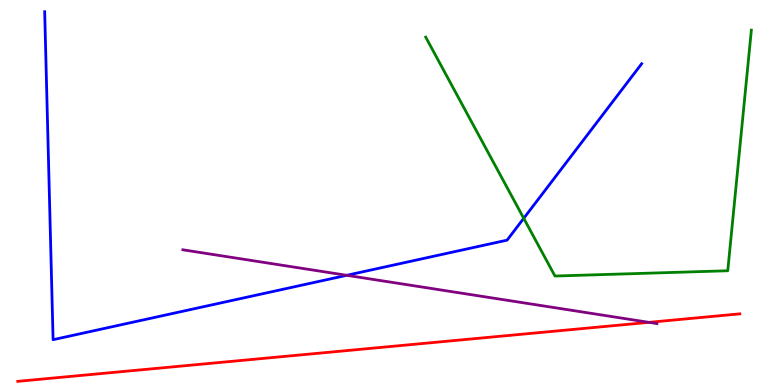[{'lines': ['blue', 'red'], 'intersections': []}, {'lines': ['green', 'red'], 'intersections': []}, {'lines': ['purple', 'red'], 'intersections': [{'x': 8.37, 'y': 1.63}]}, {'lines': ['blue', 'green'], 'intersections': [{'x': 6.76, 'y': 4.33}]}, {'lines': ['blue', 'purple'], 'intersections': [{'x': 4.47, 'y': 2.85}]}, {'lines': ['green', 'purple'], 'intersections': []}]